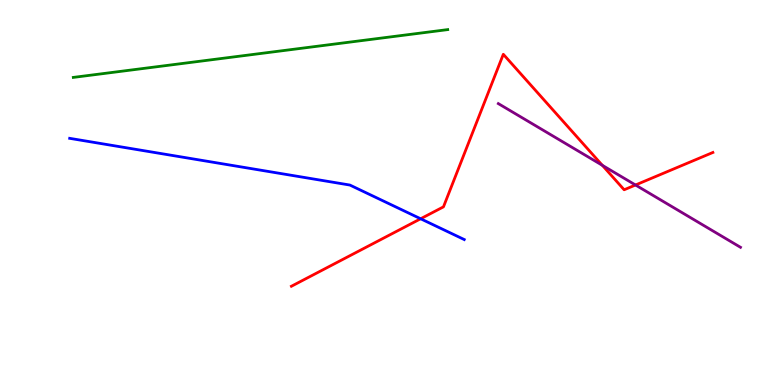[{'lines': ['blue', 'red'], 'intersections': [{'x': 5.43, 'y': 4.32}]}, {'lines': ['green', 'red'], 'intersections': []}, {'lines': ['purple', 'red'], 'intersections': [{'x': 7.77, 'y': 5.71}, {'x': 8.2, 'y': 5.19}]}, {'lines': ['blue', 'green'], 'intersections': []}, {'lines': ['blue', 'purple'], 'intersections': []}, {'lines': ['green', 'purple'], 'intersections': []}]